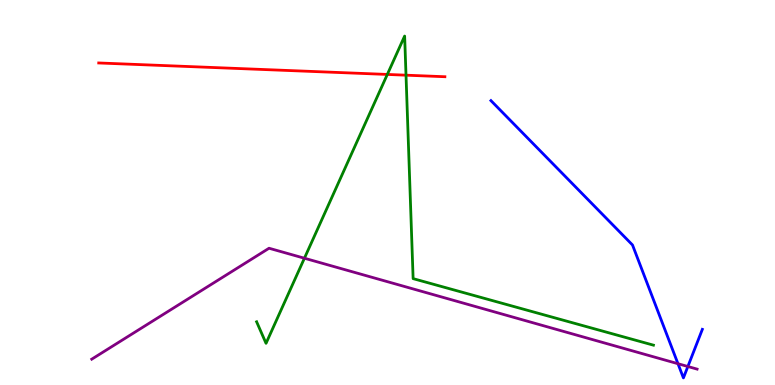[{'lines': ['blue', 'red'], 'intersections': []}, {'lines': ['green', 'red'], 'intersections': [{'x': 5.0, 'y': 8.07}, {'x': 5.24, 'y': 8.05}]}, {'lines': ['purple', 'red'], 'intersections': []}, {'lines': ['blue', 'green'], 'intersections': []}, {'lines': ['blue', 'purple'], 'intersections': [{'x': 8.75, 'y': 0.553}, {'x': 8.88, 'y': 0.48}]}, {'lines': ['green', 'purple'], 'intersections': [{'x': 3.93, 'y': 3.29}]}]